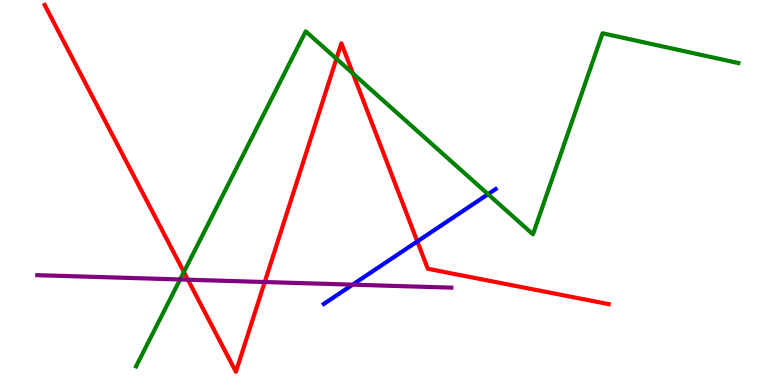[{'lines': ['blue', 'red'], 'intersections': [{'x': 5.38, 'y': 3.73}]}, {'lines': ['green', 'red'], 'intersections': [{'x': 2.37, 'y': 2.94}, {'x': 4.34, 'y': 8.47}, {'x': 4.55, 'y': 8.09}]}, {'lines': ['purple', 'red'], 'intersections': [{'x': 2.42, 'y': 2.73}, {'x': 3.42, 'y': 2.67}]}, {'lines': ['blue', 'green'], 'intersections': [{'x': 6.3, 'y': 4.96}]}, {'lines': ['blue', 'purple'], 'intersections': [{'x': 4.55, 'y': 2.61}]}, {'lines': ['green', 'purple'], 'intersections': [{'x': 2.32, 'y': 2.74}]}]